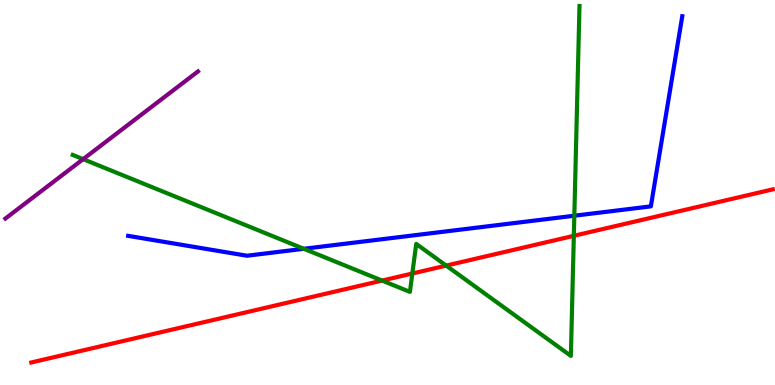[{'lines': ['blue', 'red'], 'intersections': []}, {'lines': ['green', 'red'], 'intersections': [{'x': 4.93, 'y': 2.71}, {'x': 5.32, 'y': 2.9}, {'x': 5.76, 'y': 3.1}, {'x': 7.4, 'y': 3.88}]}, {'lines': ['purple', 'red'], 'intersections': []}, {'lines': ['blue', 'green'], 'intersections': [{'x': 3.92, 'y': 3.54}, {'x': 7.41, 'y': 4.4}]}, {'lines': ['blue', 'purple'], 'intersections': []}, {'lines': ['green', 'purple'], 'intersections': [{'x': 1.07, 'y': 5.87}]}]